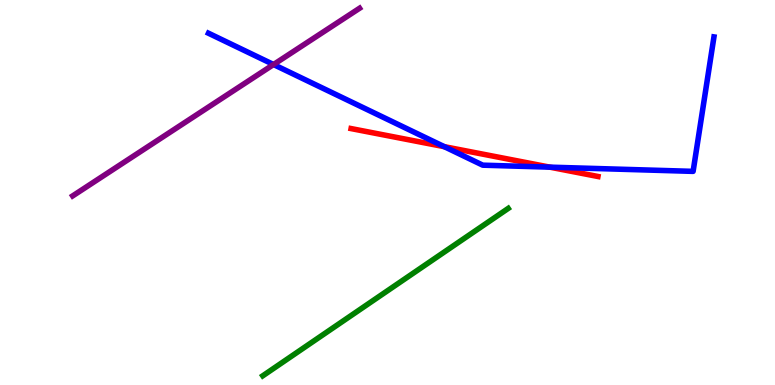[{'lines': ['blue', 'red'], 'intersections': [{'x': 5.73, 'y': 6.19}, {'x': 7.09, 'y': 5.66}]}, {'lines': ['green', 'red'], 'intersections': []}, {'lines': ['purple', 'red'], 'intersections': []}, {'lines': ['blue', 'green'], 'intersections': []}, {'lines': ['blue', 'purple'], 'intersections': [{'x': 3.53, 'y': 8.32}]}, {'lines': ['green', 'purple'], 'intersections': []}]